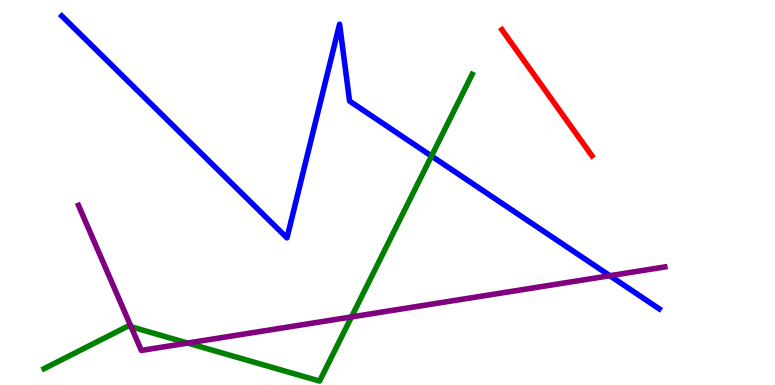[{'lines': ['blue', 'red'], 'intersections': []}, {'lines': ['green', 'red'], 'intersections': []}, {'lines': ['purple', 'red'], 'intersections': []}, {'lines': ['blue', 'green'], 'intersections': [{'x': 5.57, 'y': 5.95}]}, {'lines': ['blue', 'purple'], 'intersections': [{'x': 7.87, 'y': 2.84}]}, {'lines': ['green', 'purple'], 'intersections': [{'x': 1.69, 'y': 1.51}, {'x': 2.42, 'y': 1.09}, {'x': 4.54, 'y': 1.77}]}]